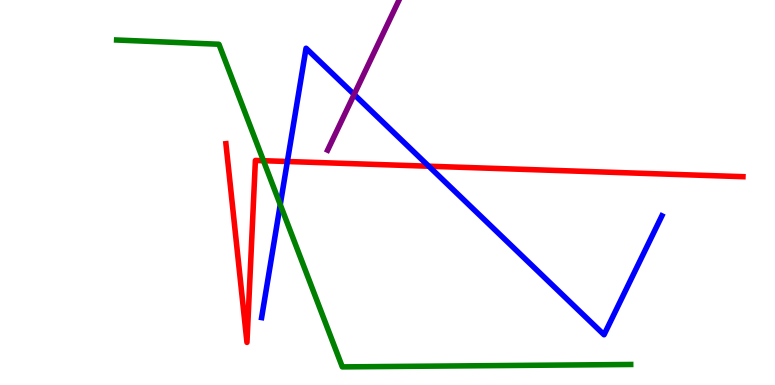[{'lines': ['blue', 'red'], 'intersections': [{'x': 3.71, 'y': 5.81}, {'x': 5.53, 'y': 5.68}]}, {'lines': ['green', 'red'], 'intersections': [{'x': 3.4, 'y': 5.83}]}, {'lines': ['purple', 'red'], 'intersections': []}, {'lines': ['blue', 'green'], 'intersections': [{'x': 3.62, 'y': 4.69}]}, {'lines': ['blue', 'purple'], 'intersections': [{'x': 4.57, 'y': 7.55}]}, {'lines': ['green', 'purple'], 'intersections': []}]